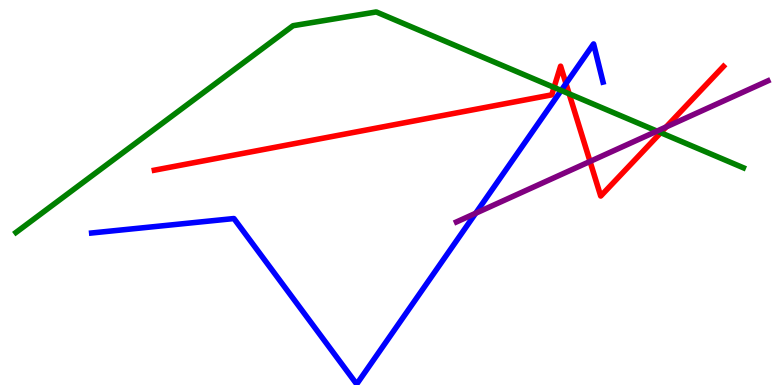[{'lines': ['blue', 'red'], 'intersections': [{'x': 7.3, 'y': 7.83}]}, {'lines': ['green', 'red'], 'intersections': [{'x': 7.15, 'y': 7.73}, {'x': 7.34, 'y': 7.56}, {'x': 8.53, 'y': 6.55}]}, {'lines': ['purple', 'red'], 'intersections': [{'x': 7.61, 'y': 5.81}, {'x': 8.6, 'y': 6.7}]}, {'lines': ['blue', 'green'], 'intersections': [{'x': 7.24, 'y': 7.65}]}, {'lines': ['blue', 'purple'], 'intersections': [{'x': 6.14, 'y': 4.46}]}, {'lines': ['green', 'purple'], 'intersections': [{'x': 8.48, 'y': 6.59}]}]